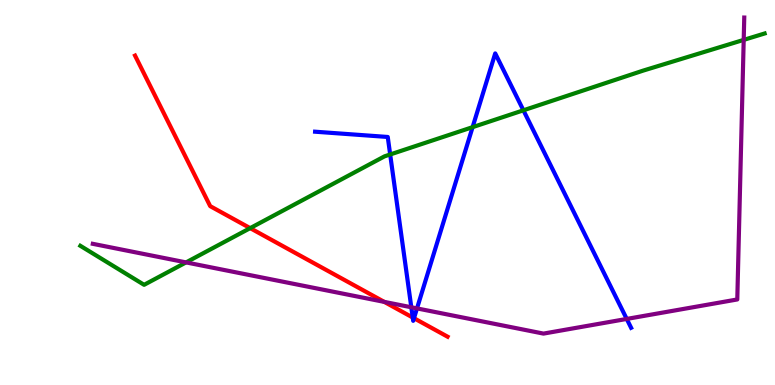[{'lines': ['blue', 'red'], 'intersections': [{'x': 5.33, 'y': 1.75}, {'x': 5.34, 'y': 1.73}]}, {'lines': ['green', 'red'], 'intersections': [{'x': 3.23, 'y': 4.07}]}, {'lines': ['purple', 'red'], 'intersections': [{'x': 4.96, 'y': 2.16}]}, {'lines': ['blue', 'green'], 'intersections': [{'x': 5.03, 'y': 5.99}, {'x': 6.1, 'y': 6.7}, {'x': 6.75, 'y': 7.13}]}, {'lines': ['blue', 'purple'], 'intersections': [{'x': 5.31, 'y': 2.02}, {'x': 5.38, 'y': 1.99}, {'x': 8.09, 'y': 1.72}]}, {'lines': ['green', 'purple'], 'intersections': [{'x': 2.4, 'y': 3.18}, {'x': 9.6, 'y': 8.96}]}]